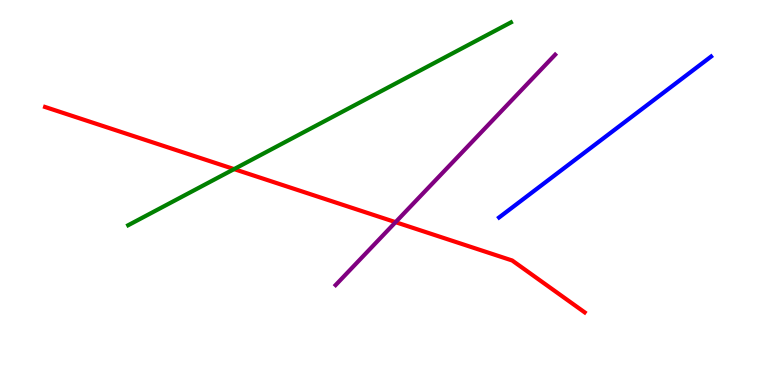[{'lines': ['blue', 'red'], 'intersections': []}, {'lines': ['green', 'red'], 'intersections': [{'x': 3.02, 'y': 5.61}]}, {'lines': ['purple', 'red'], 'intersections': [{'x': 5.1, 'y': 4.23}]}, {'lines': ['blue', 'green'], 'intersections': []}, {'lines': ['blue', 'purple'], 'intersections': []}, {'lines': ['green', 'purple'], 'intersections': []}]